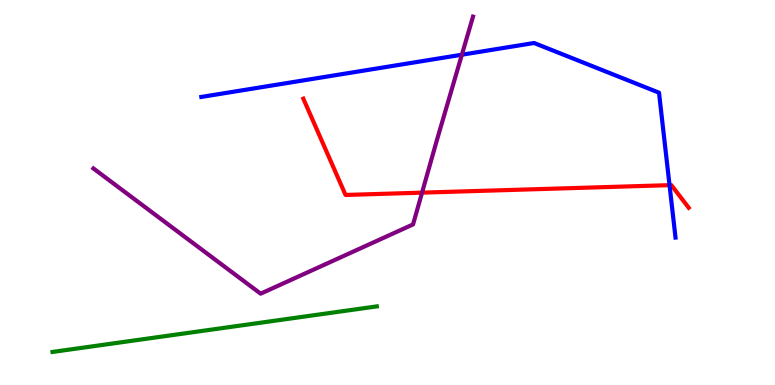[{'lines': ['blue', 'red'], 'intersections': [{'x': 8.64, 'y': 5.19}]}, {'lines': ['green', 'red'], 'intersections': []}, {'lines': ['purple', 'red'], 'intersections': [{'x': 5.45, 'y': 5.0}]}, {'lines': ['blue', 'green'], 'intersections': []}, {'lines': ['blue', 'purple'], 'intersections': [{'x': 5.96, 'y': 8.58}]}, {'lines': ['green', 'purple'], 'intersections': []}]